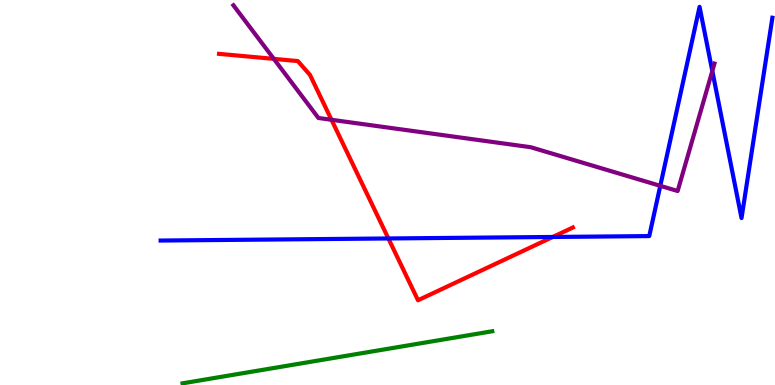[{'lines': ['blue', 'red'], 'intersections': [{'x': 5.01, 'y': 3.81}, {'x': 7.13, 'y': 3.85}]}, {'lines': ['green', 'red'], 'intersections': []}, {'lines': ['purple', 'red'], 'intersections': [{'x': 3.53, 'y': 8.47}, {'x': 4.28, 'y': 6.89}]}, {'lines': ['blue', 'green'], 'intersections': []}, {'lines': ['blue', 'purple'], 'intersections': [{'x': 8.52, 'y': 5.17}, {'x': 9.19, 'y': 8.16}]}, {'lines': ['green', 'purple'], 'intersections': []}]